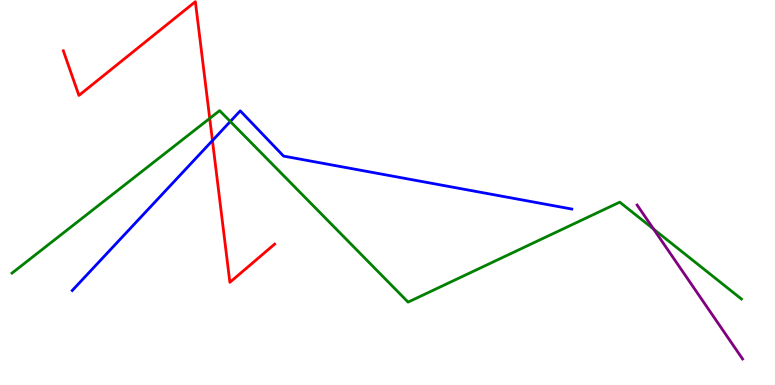[{'lines': ['blue', 'red'], 'intersections': [{'x': 2.74, 'y': 6.35}]}, {'lines': ['green', 'red'], 'intersections': [{'x': 2.71, 'y': 6.93}]}, {'lines': ['purple', 'red'], 'intersections': []}, {'lines': ['blue', 'green'], 'intersections': [{'x': 2.97, 'y': 6.84}]}, {'lines': ['blue', 'purple'], 'intersections': []}, {'lines': ['green', 'purple'], 'intersections': [{'x': 8.43, 'y': 4.05}]}]